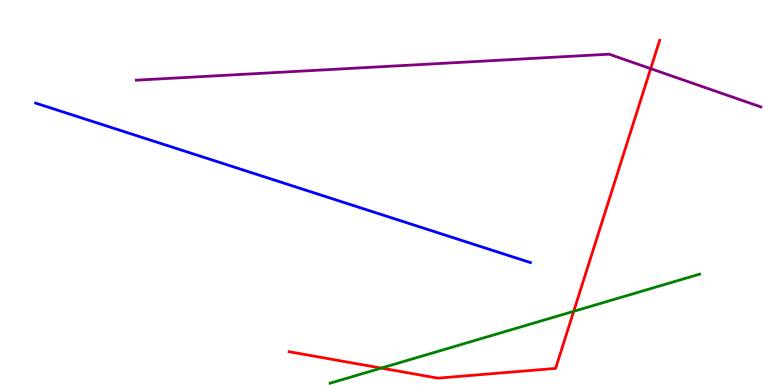[{'lines': ['blue', 'red'], 'intersections': []}, {'lines': ['green', 'red'], 'intersections': [{'x': 4.92, 'y': 0.439}, {'x': 7.4, 'y': 1.91}]}, {'lines': ['purple', 'red'], 'intersections': [{'x': 8.4, 'y': 8.22}]}, {'lines': ['blue', 'green'], 'intersections': []}, {'lines': ['blue', 'purple'], 'intersections': []}, {'lines': ['green', 'purple'], 'intersections': []}]